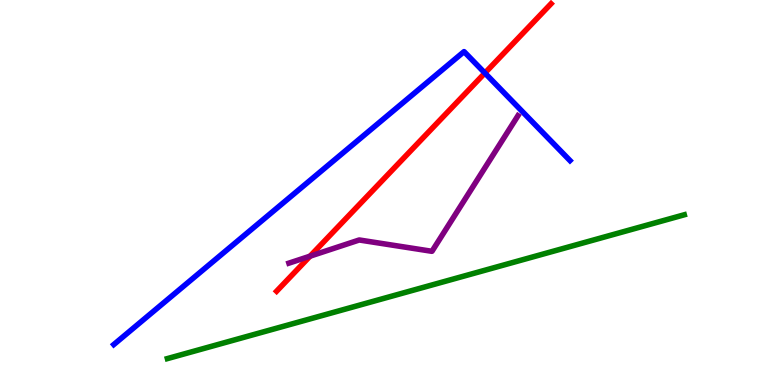[{'lines': ['blue', 'red'], 'intersections': [{'x': 6.26, 'y': 8.1}]}, {'lines': ['green', 'red'], 'intersections': []}, {'lines': ['purple', 'red'], 'intersections': [{'x': 4.0, 'y': 3.35}]}, {'lines': ['blue', 'green'], 'intersections': []}, {'lines': ['blue', 'purple'], 'intersections': []}, {'lines': ['green', 'purple'], 'intersections': []}]